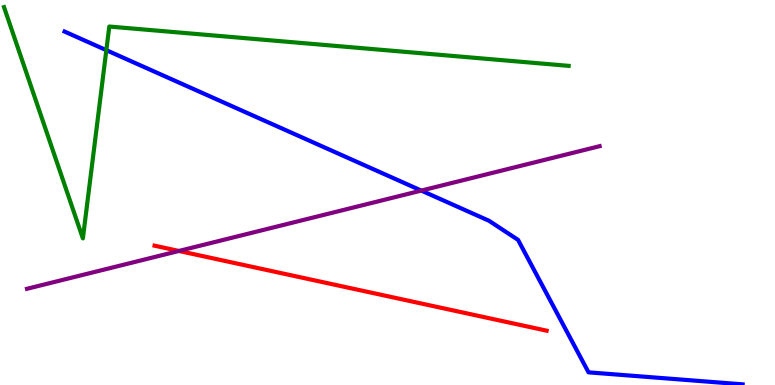[{'lines': ['blue', 'red'], 'intersections': []}, {'lines': ['green', 'red'], 'intersections': []}, {'lines': ['purple', 'red'], 'intersections': [{'x': 2.31, 'y': 3.48}]}, {'lines': ['blue', 'green'], 'intersections': [{'x': 1.37, 'y': 8.7}]}, {'lines': ['blue', 'purple'], 'intersections': [{'x': 5.44, 'y': 5.05}]}, {'lines': ['green', 'purple'], 'intersections': []}]